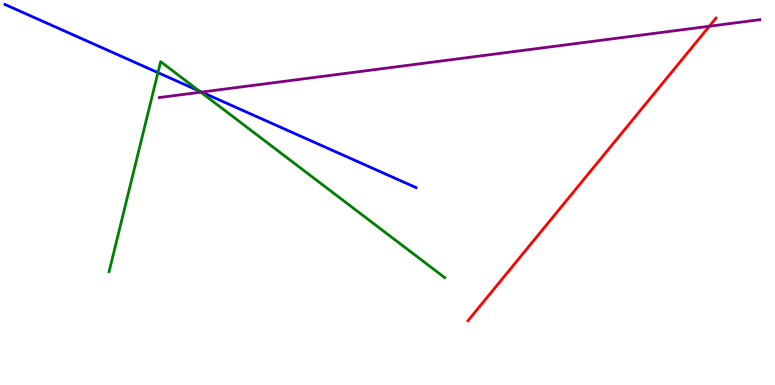[{'lines': ['blue', 'red'], 'intersections': []}, {'lines': ['green', 'red'], 'intersections': []}, {'lines': ['purple', 'red'], 'intersections': [{'x': 9.15, 'y': 9.32}]}, {'lines': ['blue', 'green'], 'intersections': [{'x': 2.04, 'y': 8.11}, {'x': 2.57, 'y': 7.64}]}, {'lines': ['blue', 'purple'], 'intersections': [{'x': 2.6, 'y': 7.61}]}, {'lines': ['green', 'purple'], 'intersections': [{'x': 2.59, 'y': 7.61}]}]